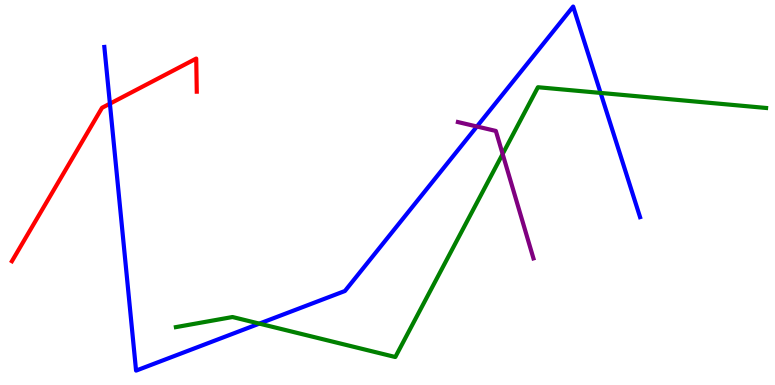[{'lines': ['blue', 'red'], 'intersections': [{'x': 1.42, 'y': 7.31}]}, {'lines': ['green', 'red'], 'intersections': []}, {'lines': ['purple', 'red'], 'intersections': []}, {'lines': ['blue', 'green'], 'intersections': [{'x': 3.35, 'y': 1.59}, {'x': 7.75, 'y': 7.59}]}, {'lines': ['blue', 'purple'], 'intersections': [{'x': 6.15, 'y': 6.71}]}, {'lines': ['green', 'purple'], 'intersections': [{'x': 6.49, 'y': 6.0}]}]